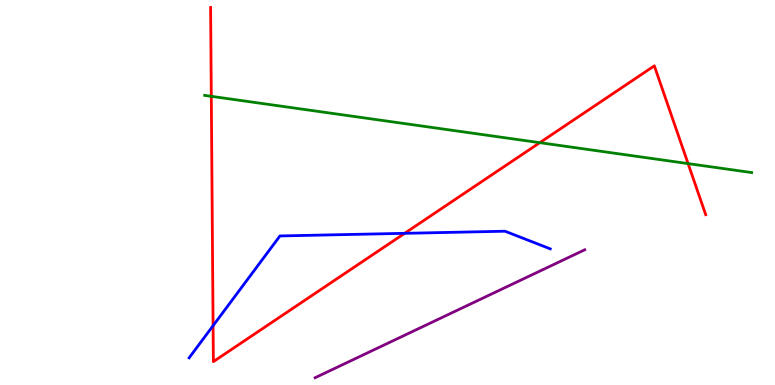[{'lines': ['blue', 'red'], 'intersections': [{'x': 2.75, 'y': 1.54}, {'x': 5.22, 'y': 3.94}]}, {'lines': ['green', 'red'], 'intersections': [{'x': 2.73, 'y': 7.5}, {'x': 6.97, 'y': 6.29}, {'x': 8.88, 'y': 5.75}]}, {'lines': ['purple', 'red'], 'intersections': []}, {'lines': ['blue', 'green'], 'intersections': []}, {'lines': ['blue', 'purple'], 'intersections': []}, {'lines': ['green', 'purple'], 'intersections': []}]